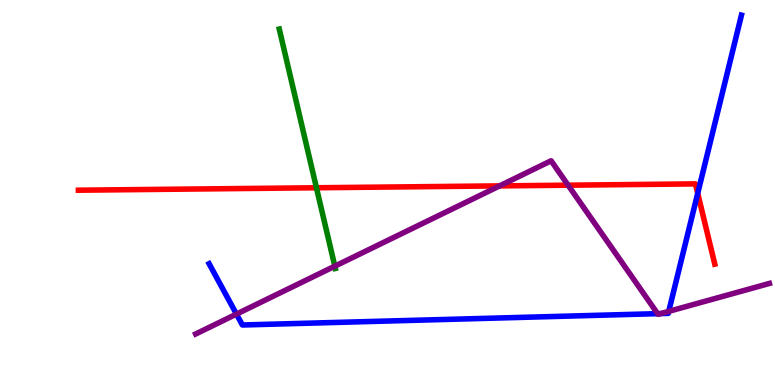[{'lines': ['blue', 'red'], 'intersections': [{'x': 9.0, 'y': 4.98}]}, {'lines': ['green', 'red'], 'intersections': [{'x': 4.08, 'y': 5.12}]}, {'lines': ['purple', 'red'], 'intersections': [{'x': 6.45, 'y': 5.17}, {'x': 7.33, 'y': 5.19}]}, {'lines': ['blue', 'green'], 'intersections': []}, {'lines': ['blue', 'purple'], 'intersections': [{'x': 3.05, 'y': 1.84}, {'x': 8.49, 'y': 1.85}, {'x': 8.53, 'y': 1.86}, {'x': 8.63, 'y': 1.91}]}, {'lines': ['green', 'purple'], 'intersections': [{'x': 4.32, 'y': 3.09}]}]